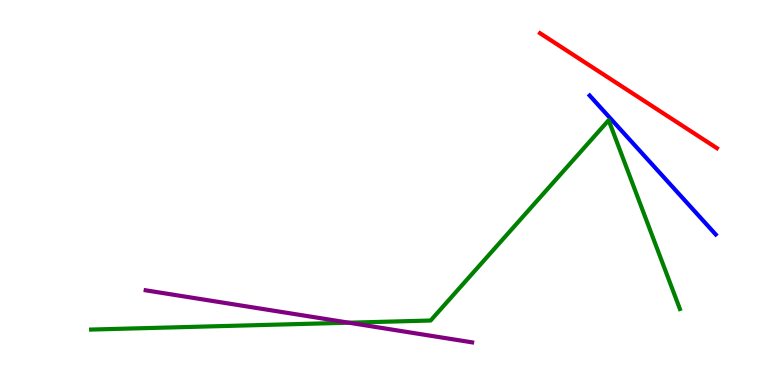[{'lines': ['blue', 'red'], 'intersections': []}, {'lines': ['green', 'red'], 'intersections': []}, {'lines': ['purple', 'red'], 'intersections': []}, {'lines': ['blue', 'green'], 'intersections': []}, {'lines': ['blue', 'purple'], 'intersections': []}, {'lines': ['green', 'purple'], 'intersections': [{'x': 4.5, 'y': 1.62}]}]